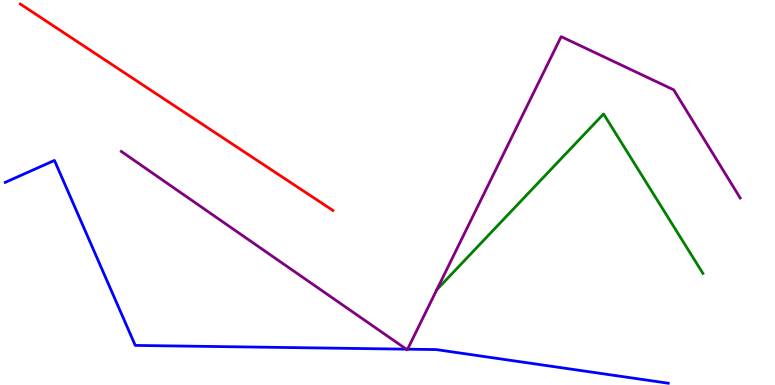[{'lines': ['blue', 'red'], 'intersections': []}, {'lines': ['green', 'red'], 'intersections': []}, {'lines': ['purple', 'red'], 'intersections': []}, {'lines': ['blue', 'green'], 'intersections': []}, {'lines': ['blue', 'purple'], 'intersections': [{'x': 5.24, 'y': 0.931}, {'x': 5.26, 'y': 0.93}]}, {'lines': ['green', 'purple'], 'intersections': [{'x': 5.64, 'y': 2.48}]}]